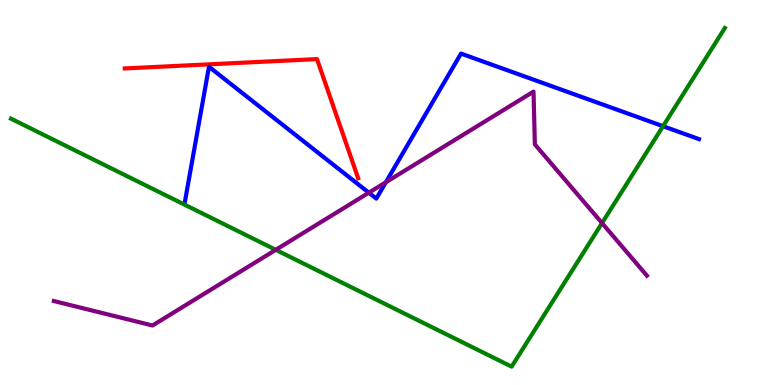[{'lines': ['blue', 'red'], 'intersections': []}, {'lines': ['green', 'red'], 'intersections': []}, {'lines': ['purple', 'red'], 'intersections': []}, {'lines': ['blue', 'green'], 'intersections': [{'x': 8.56, 'y': 6.72}]}, {'lines': ['blue', 'purple'], 'intersections': [{'x': 4.76, 'y': 4.99}, {'x': 4.98, 'y': 5.27}]}, {'lines': ['green', 'purple'], 'intersections': [{'x': 3.56, 'y': 3.51}, {'x': 7.77, 'y': 4.21}]}]